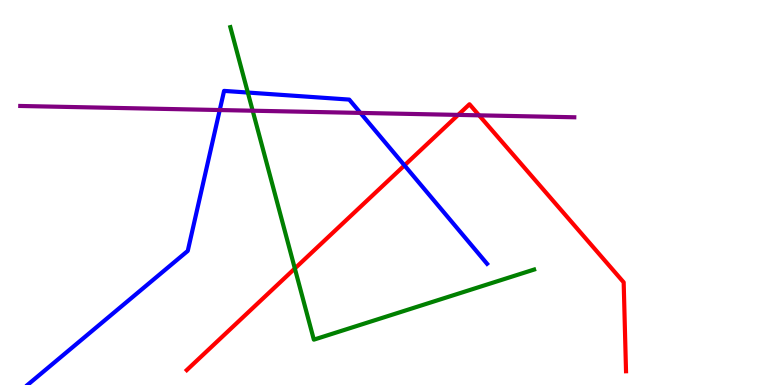[{'lines': ['blue', 'red'], 'intersections': [{'x': 5.22, 'y': 5.7}]}, {'lines': ['green', 'red'], 'intersections': [{'x': 3.8, 'y': 3.03}]}, {'lines': ['purple', 'red'], 'intersections': [{'x': 5.91, 'y': 7.02}, {'x': 6.18, 'y': 7.0}]}, {'lines': ['blue', 'green'], 'intersections': [{'x': 3.2, 'y': 7.6}]}, {'lines': ['blue', 'purple'], 'intersections': [{'x': 2.84, 'y': 7.14}, {'x': 4.65, 'y': 7.07}]}, {'lines': ['green', 'purple'], 'intersections': [{'x': 3.26, 'y': 7.12}]}]